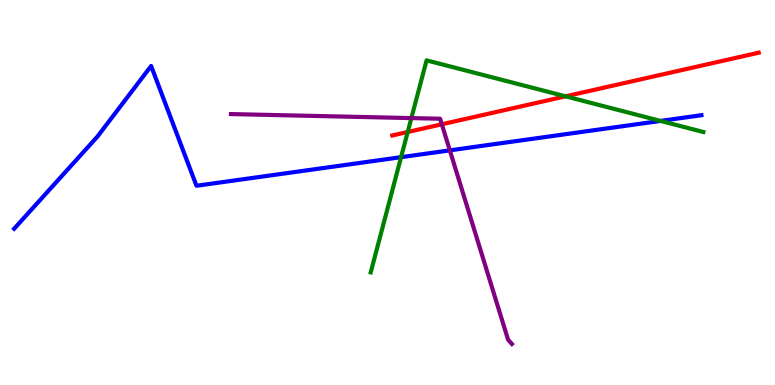[{'lines': ['blue', 'red'], 'intersections': []}, {'lines': ['green', 'red'], 'intersections': [{'x': 5.26, 'y': 6.57}, {'x': 7.3, 'y': 7.5}]}, {'lines': ['purple', 'red'], 'intersections': [{'x': 5.7, 'y': 6.77}]}, {'lines': ['blue', 'green'], 'intersections': [{'x': 5.18, 'y': 5.92}, {'x': 8.52, 'y': 6.86}]}, {'lines': ['blue', 'purple'], 'intersections': [{'x': 5.8, 'y': 6.09}]}, {'lines': ['green', 'purple'], 'intersections': [{'x': 5.31, 'y': 6.93}]}]